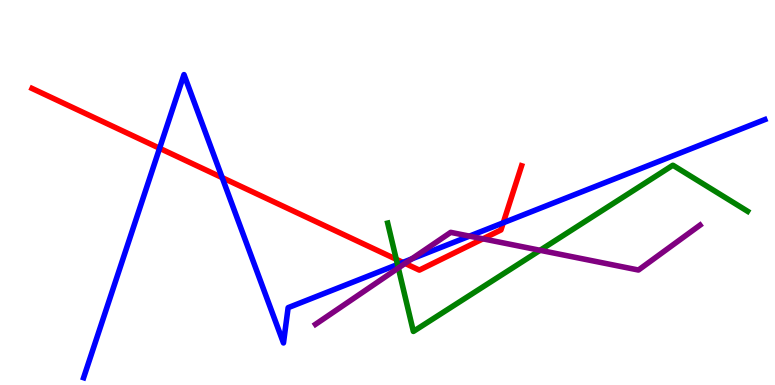[{'lines': ['blue', 'red'], 'intersections': [{'x': 2.06, 'y': 6.15}, {'x': 2.87, 'y': 5.39}, {'x': 5.2, 'y': 3.18}, {'x': 6.49, 'y': 4.21}]}, {'lines': ['green', 'red'], 'intersections': [{'x': 5.11, 'y': 3.27}]}, {'lines': ['purple', 'red'], 'intersections': [{'x': 5.23, 'y': 3.16}, {'x': 6.23, 'y': 3.8}]}, {'lines': ['blue', 'green'], 'intersections': [{'x': 5.13, 'y': 3.13}]}, {'lines': ['blue', 'purple'], 'intersections': [{'x': 5.31, 'y': 3.27}, {'x': 6.06, 'y': 3.87}]}, {'lines': ['green', 'purple'], 'intersections': [{'x': 5.14, 'y': 3.04}, {'x': 6.97, 'y': 3.5}]}]